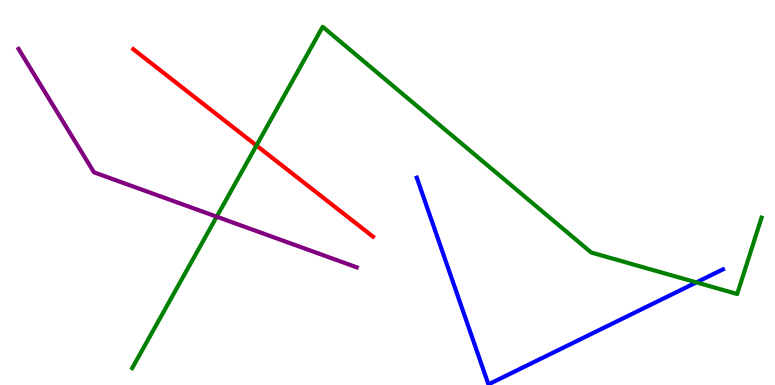[{'lines': ['blue', 'red'], 'intersections': []}, {'lines': ['green', 'red'], 'intersections': [{'x': 3.31, 'y': 6.22}]}, {'lines': ['purple', 'red'], 'intersections': []}, {'lines': ['blue', 'green'], 'intersections': [{'x': 8.99, 'y': 2.67}]}, {'lines': ['blue', 'purple'], 'intersections': []}, {'lines': ['green', 'purple'], 'intersections': [{'x': 2.8, 'y': 4.37}]}]